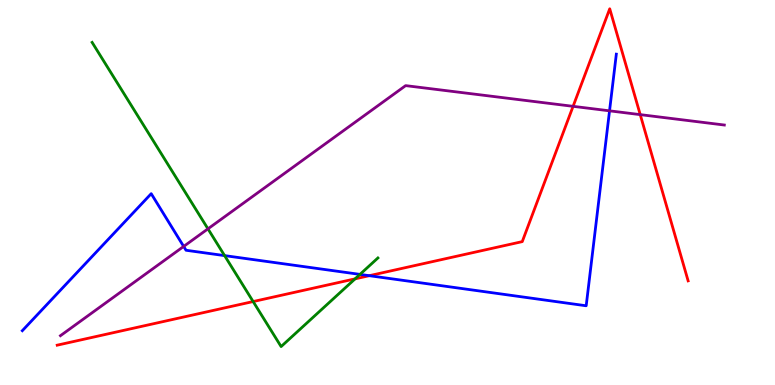[{'lines': ['blue', 'red'], 'intersections': [{'x': 4.77, 'y': 2.84}]}, {'lines': ['green', 'red'], 'intersections': [{'x': 3.27, 'y': 2.17}, {'x': 4.58, 'y': 2.76}]}, {'lines': ['purple', 'red'], 'intersections': [{'x': 7.39, 'y': 7.24}, {'x': 8.26, 'y': 7.02}]}, {'lines': ['blue', 'green'], 'intersections': [{'x': 2.9, 'y': 3.36}, {'x': 4.64, 'y': 2.87}]}, {'lines': ['blue', 'purple'], 'intersections': [{'x': 2.37, 'y': 3.6}, {'x': 7.87, 'y': 7.12}]}, {'lines': ['green', 'purple'], 'intersections': [{'x': 2.68, 'y': 4.06}]}]